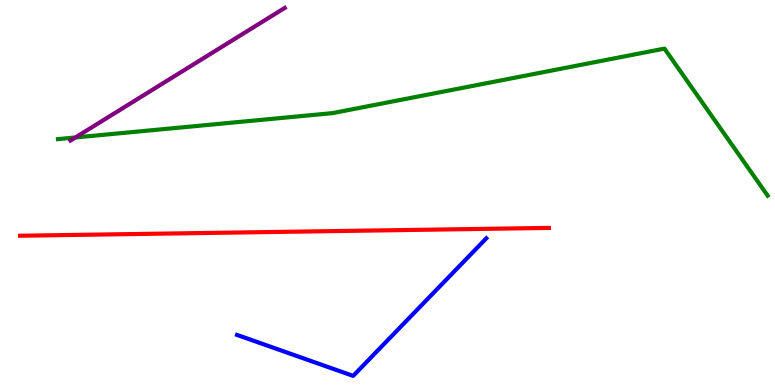[{'lines': ['blue', 'red'], 'intersections': []}, {'lines': ['green', 'red'], 'intersections': []}, {'lines': ['purple', 'red'], 'intersections': []}, {'lines': ['blue', 'green'], 'intersections': []}, {'lines': ['blue', 'purple'], 'intersections': []}, {'lines': ['green', 'purple'], 'intersections': [{'x': 0.973, 'y': 6.43}]}]